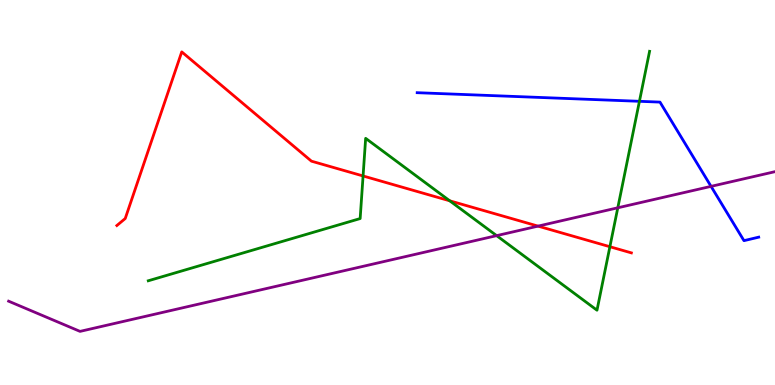[{'lines': ['blue', 'red'], 'intersections': []}, {'lines': ['green', 'red'], 'intersections': [{'x': 4.68, 'y': 5.43}, {'x': 5.8, 'y': 4.78}, {'x': 7.87, 'y': 3.59}]}, {'lines': ['purple', 'red'], 'intersections': [{'x': 6.94, 'y': 4.13}]}, {'lines': ['blue', 'green'], 'intersections': [{'x': 8.25, 'y': 7.37}]}, {'lines': ['blue', 'purple'], 'intersections': [{'x': 9.17, 'y': 5.16}]}, {'lines': ['green', 'purple'], 'intersections': [{'x': 6.41, 'y': 3.88}, {'x': 7.97, 'y': 4.6}]}]